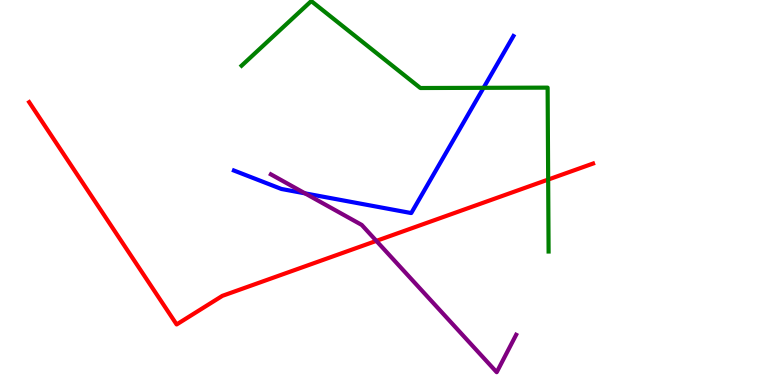[{'lines': ['blue', 'red'], 'intersections': []}, {'lines': ['green', 'red'], 'intersections': [{'x': 7.07, 'y': 5.34}]}, {'lines': ['purple', 'red'], 'intersections': [{'x': 4.86, 'y': 3.74}]}, {'lines': ['blue', 'green'], 'intersections': [{'x': 6.24, 'y': 7.72}]}, {'lines': ['blue', 'purple'], 'intersections': [{'x': 3.94, 'y': 4.98}]}, {'lines': ['green', 'purple'], 'intersections': []}]